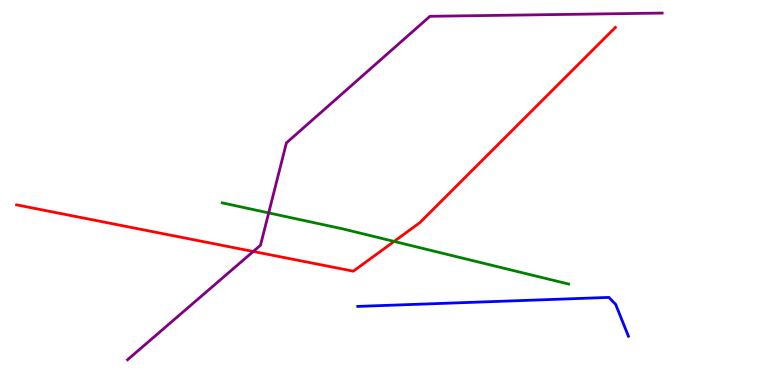[{'lines': ['blue', 'red'], 'intersections': []}, {'lines': ['green', 'red'], 'intersections': [{'x': 5.09, 'y': 3.73}]}, {'lines': ['purple', 'red'], 'intersections': [{'x': 3.27, 'y': 3.47}]}, {'lines': ['blue', 'green'], 'intersections': []}, {'lines': ['blue', 'purple'], 'intersections': []}, {'lines': ['green', 'purple'], 'intersections': [{'x': 3.47, 'y': 4.47}]}]